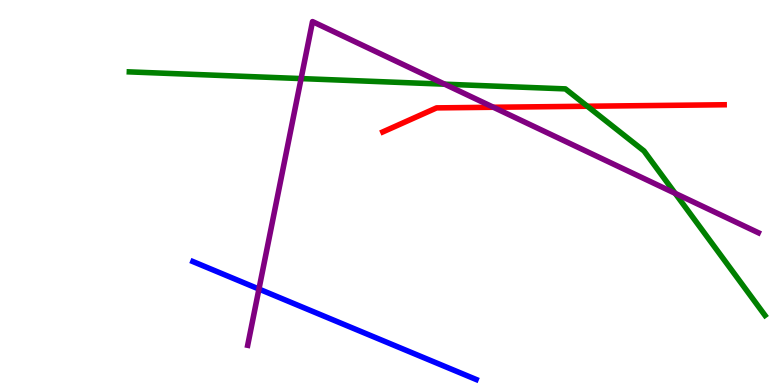[{'lines': ['blue', 'red'], 'intersections': []}, {'lines': ['green', 'red'], 'intersections': [{'x': 7.58, 'y': 7.24}]}, {'lines': ['purple', 'red'], 'intersections': [{'x': 6.37, 'y': 7.21}]}, {'lines': ['blue', 'green'], 'intersections': []}, {'lines': ['blue', 'purple'], 'intersections': [{'x': 3.34, 'y': 2.49}]}, {'lines': ['green', 'purple'], 'intersections': [{'x': 3.89, 'y': 7.96}, {'x': 5.74, 'y': 7.81}, {'x': 8.71, 'y': 4.98}]}]